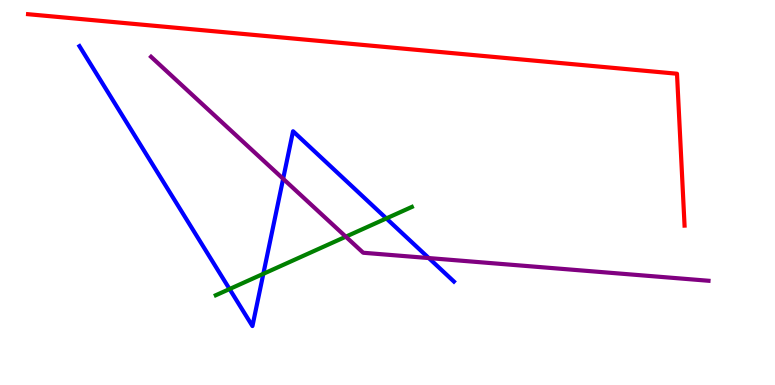[{'lines': ['blue', 'red'], 'intersections': []}, {'lines': ['green', 'red'], 'intersections': []}, {'lines': ['purple', 'red'], 'intersections': []}, {'lines': ['blue', 'green'], 'intersections': [{'x': 2.96, 'y': 2.49}, {'x': 3.4, 'y': 2.89}, {'x': 4.99, 'y': 4.33}]}, {'lines': ['blue', 'purple'], 'intersections': [{'x': 3.65, 'y': 5.36}, {'x': 5.53, 'y': 3.3}]}, {'lines': ['green', 'purple'], 'intersections': [{'x': 4.46, 'y': 3.85}]}]